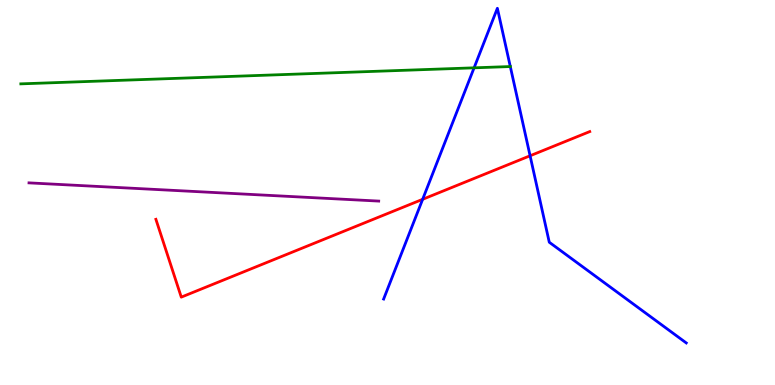[{'lines': ['blue', 'red'], 'intersections': [{'x': 5.45, 'y': 4.82}, {'x': 6.84, 'y': 5.95}]}, {'lines': ['green', 'red'], 'intersections': []}, {'lines': ['purple', 'red'], 'intersections': []}, {'lines': ['blue', 'green'], 'intersections': [{'x': 6.12, 'y': 8.24}, {'x': 6.58, 'y': 8.27}]}, {'lines': ['blue', 'purple'], 'intersections': []}, {'lines': ['green', 'purple'], 'intersections': []}]